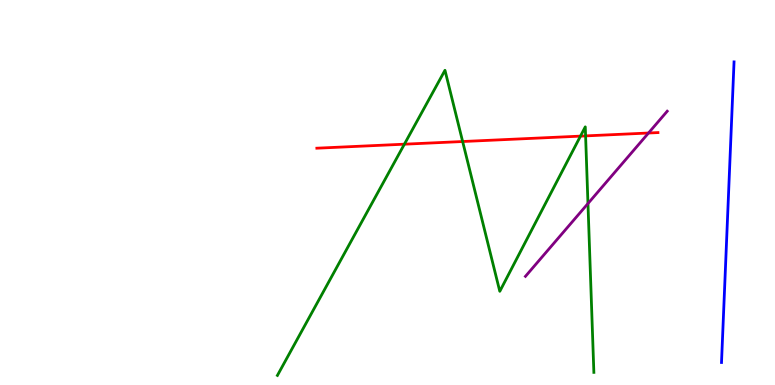[{'lines': ['blue', 'red'], 'intersections': []}, {'lines': ['green', 'red'], 'intersections': [{'x': 5.22, 'y': 6.25}, {'x': 5.97, 'y': 6.32}, {'x': 7.49, 'y': 6.46}, {'x': 7.56, 'y': 6.47}]}, {'lines': ['purple', 'red'], 'intersections': [{'x': 8.37, 'y': 6.54}]}, {'lines': ['blue', 'green'], 'intersections': []}, {'lines': ['blue', 'purple'], 'intersections': []}, {'lines': ['green', 'purple'], 'intersections': [{'x': 7.59, 'y': 4.71}]}]